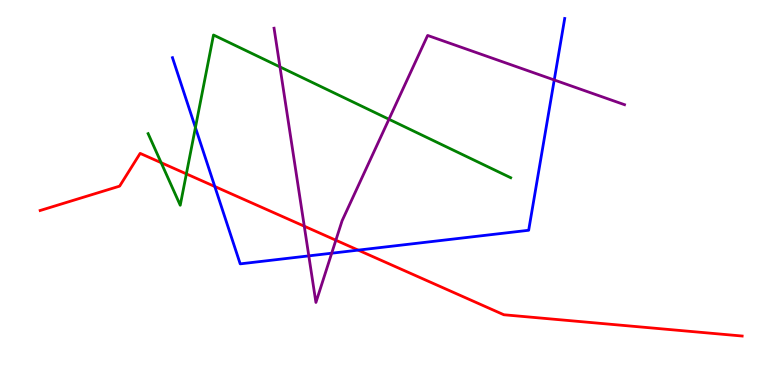[{'lines': ['blue', 'red'], 'intersections': [{'x': 2.77, 'y': 5.16}, {'x': 4.62, 'y': 3.5}]}, {'lines': ['green', 'red'], 'intersections': [{'x': 2.08, 'y': 5.77}, {'x': 2.4, 'y': 5.48}]}, {'lines': ['purple', 'red'], 'intersections': [{'x': 3.93, 'y': 4.12}, {'x': 4.33, 'y': 3.76}]}, {'lines': ['blue', 'green'], 'intersections': [{'x': 2.52, 'y': 6.69}]}, {'lines': ['blue', 'purple'], 'intersections': [{'x': 3.98, 'y': 3.35}, {'x': 4.28, 'y': 3.42}, {'x': 7.15, 'y': 7.92}]}, {'lines': ['green', 'purple'], 'intersections': [{'x': 3.61, 'y': 8.26}, {'x': 5.02, 'y': 6.9}]}]